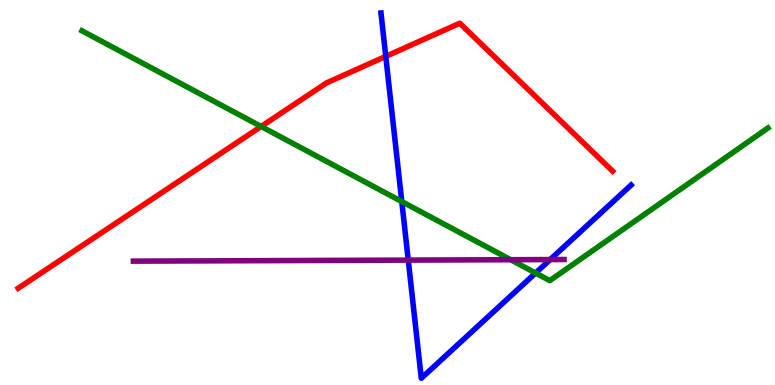[{'lines': ['blue', 'red'], 'intersections': [{'x': 4.98, 'y': 8.54}]}, {'lines': ['green', 'red'], 'intersections': [{'x': 3.37, 'y': 6.72}]}, {'lines': ['purple', 'red'], 'intersections': []}, {'lines': ['blue', 'green'], 'intersections': [{'x': 5.18, 'y': 4.76}, {'x': 6.91, 'y': 2.91}]}, {'lines': ['blue', 'purple'], 'intersections': [{'x': 5.27, 'y': 3.24}, {'x': 7.1, 'y': 3.26}]}, {'lines': ['green', 'purple'], 'intersections': [{'x': 6.59, 'y': 3.25}]}]